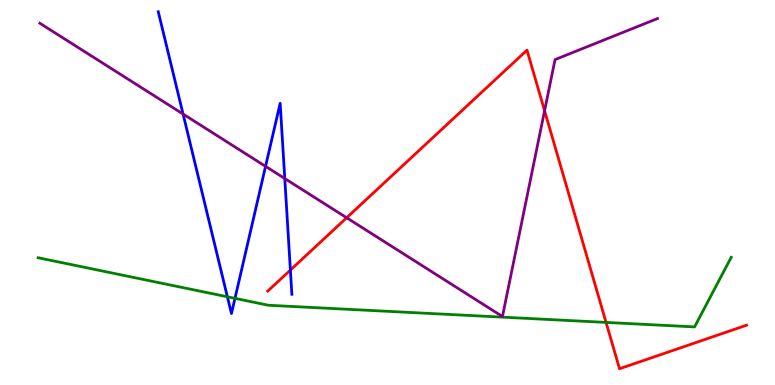[{'lines': ['blue', 'red'], 'intersections': [{'x': 3.75, 'y': 2.99}]}, {'lines': ['green', 'red'], 'intersections': [{'x': 7.82, 'y': 1.63}]}, {'lines': ['purple', 'red'], 'intersections': [{'x': 4.47, 'y': 4.34}, {'x': 7.03, 'y': 7.12}]}, {'lines': ['blue', 'green'], 'intersections': [{'x': 2.93, 'y': 2.29}, {'x': 3.03, 'y': 2.25}]}, {'lines': ['blue', 'purple'], 'intersections': [{'x': 2.36, 'y': 7.04}, {'x': 3.43, 'y': 5.68}, {'x': 3.67, 'y': 5.36}]}, {'lines': ['green', 'purple'], 'intersections': []}]